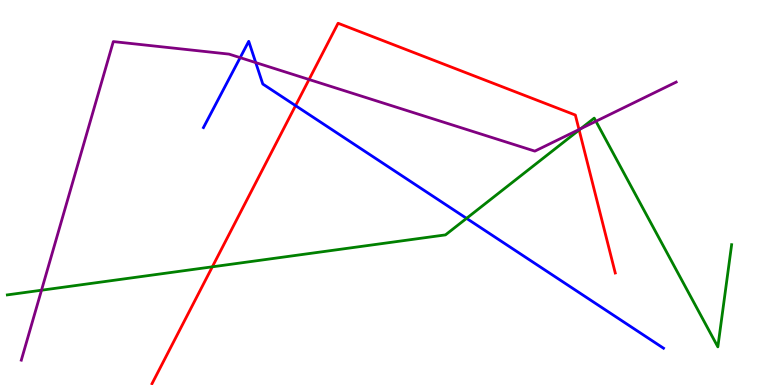[{'lines': ['blue', 'red'], 'intersections': [{'x': 3.81, 'y': 7.26}]}, {'lines': ['green', 'red'], 'intersections': [{'x': 2.74, 'y': 3.07}, {'x': 7.47, 'y': 6.62}]}, {'lines': ['purple', 'red'], 'intersections': [{'x': 3.99, 'y': 7.94}, {'x': 7.47, 'y': 6.64}]}, {'lines': ['blue', 'green'], 'intersections': [{'x': 6.02, 'y': 4.33}]}, {'lines': ['blue', 'purple'], 'intersections': [{'x': 3.1, 'y': 8.5}, {'x': 3.3, 'y': 8.37}]}, {'lines': ['green', 'purple'], 'intersections': [{'x': 0.536, 'y': 2.46}, {'x': 7.49, 'y': 6.66}, {'x': 7.69, 'y': 6.85}]}]